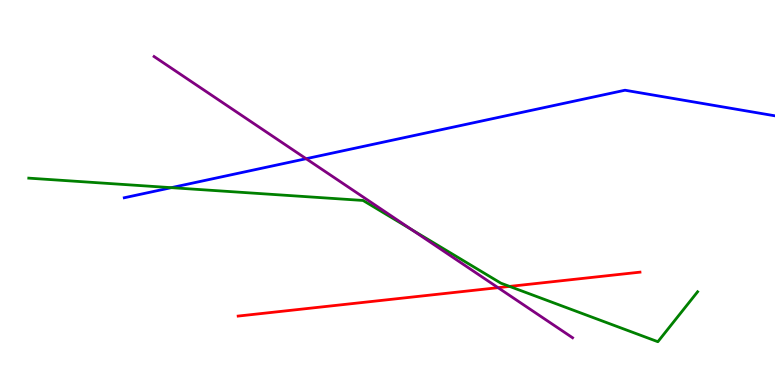[{'lines': ['blue', 'red'], 'intersections': []}, {'lines': ['green', 'red'], 'intersections': [{'x': 6.58, 'y': 2.56}]}, {'lines': ['purple', 'red'], 'intersections': [{'x': 6.43, 'y': 2.53}]}, {'lines': ['blue', 'green'], 'intersections': [{'x': 2.21, 'y': 5.13}]}, {'lines': ['blue', 'purple'], 'intersections': [{'x': 3.95, 'y': 5.88}]}, {'lines': ['green', 'purple'], 'intersections': [{'x': 5.31, 'y': 4.04}]}]